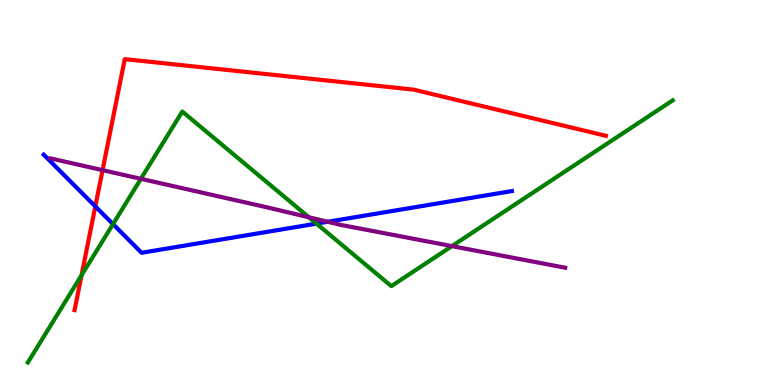[{'lines': ['blue', 'red'], 'intersections': [{'x': 1.23, 'y': 4.64}]}, {'lines': ['green', 'red'], 'intersections': [{'x': 1.05, 'y': 2.85}]}, {'lines': ['purple', 'red'], 'intersections': [{'x': 1.32, 'y': 5.58}]}, {'lines': ['blue', 'green'], 'intersections': [{'x': 1.46, 'y': 4.18}, {'x': 4.08, 'y': 4.19}]}, {'lines': ['blue', 'purple'], 'intersections': [{'x': 4.23, 'y': 4.24}]}, {'lines': ['green', 'purple'], 'intersections': [{'x': 1.82, 'y': 5.36}, {'x': 3.99, 'y': 4.36}, {'x': 5.83, 'y': 3.61}]}]